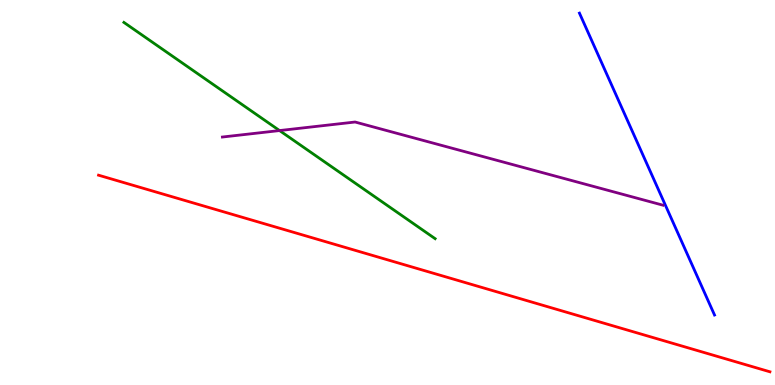[{'lines': ['blue', 'red'], 'intersections': []}, {'lines': ['green', 'red'], 'intersections': []}, {'lines': ['purple', 'red'], 'intersections': []}, {'lines': ['blue', 'green'], 'intersections': []}, {'lines': ['blue', 'purple'], 'intersections': []}, {'lines': ['green', 'purple'], 'intersections': [{'x': 3.61, 'y': 6.61}]}]